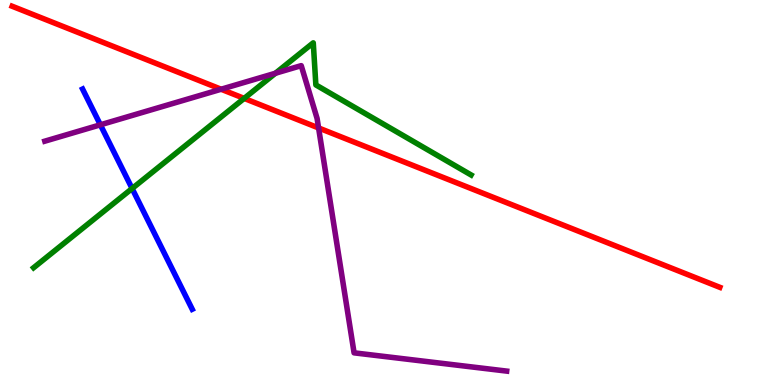[{'lines': ['blue', 'red'], 'intersections': []}, {'lines': ['green', 'red'], 'intersections': [{'x': 3.15, 'y': 7.44}]}, {'lines': ['purple', 'red'], 'intersections': [{'x': 2.85, 'y': 7.68}, {'x': 4.11, 'y': 6.68}]}, {'lines': ['blue', 'green'], 'intersections': [{'x': 1.7, 'y': 5.1}]}, {'lines': ['blue', 'purple'], 'intersections': [{'x': 1.3, 'y': 6.76}]}, {'lines': ['green', 'purple'], 'intersections': [{'x': 3.55, 'y': 8.1}]}]